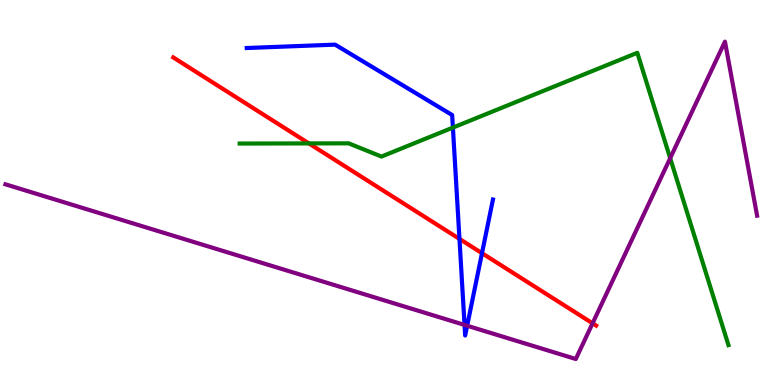[{'lines': ['blue', 'red'], 'intersections': [{'x': 5.93, 'y': 3.79}, {'x': 6.22, 'y': 3.42}]}, {'lines': ['green', 'red'], 'intersections': [{'x': 3.99, 'y': 6.27}]}, {'lines': ['purple', 'red'], 'intersections': [{'x': 7.65, 'y': 1.6}]}, {'lines': ['blue', 'green'], 'intersections': [{'x': 5.84, 'y': 6.69}]}, {'lines': ['blue', 'purple'], 'intersections': [{'x': 5.99, 'y': 1.56}, {'x': 6.03, 'y': 1.54}]}, {'lines': ['green', 'purple'], 'intersections': [{'x': 8.65, 'y': 5.89}]}]